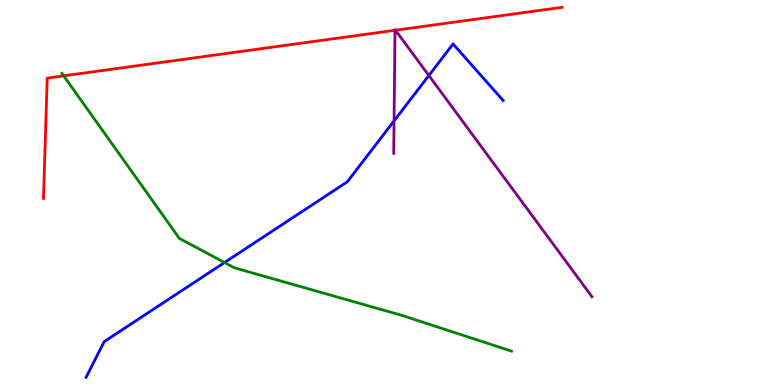[{'lines': ['blue', 'red'], 'intersections': []}, {'lines': ['green', 'red'], 'intersections': [{'x': 0.822, 'y': 8.03}]}, {'lines': ['purple', 'red'], 'intersections': [{'x': 5.1, 'y': 9.21}, {'x': 5.1, 'y': 9.21}]}, {'lines': ['blue', 'green'], 'intersections': [{'x': 2.9, 'y': 3.18}]}, {'lines': ['blue', 'purple'], 'intersections': [{'x': 5.08, 'y': 6.86}, {'x': 5.53, 'y': 8.04}]}, {'lines': ['green', 'purple'], 'intersections': []}]